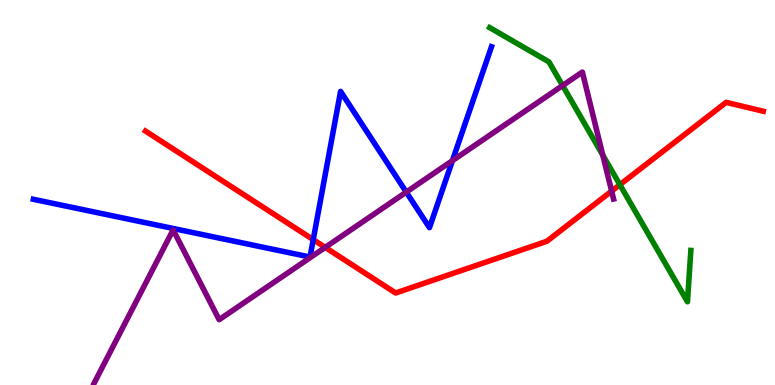[{'lines': ['blue', 'red'], 'intersections': [{'x': 4.04, 'y': 3.78}]}, {'lines': ['green', 'red'], 'intersections': [{'x': 8.0, 'y': 5.2}]}, {'lines': ['purple', 'red'], 'intersections': [{'x': 4.2, 'y': 3.57}, {'x': 7.89, 'y': 5.04}]}, {'lines': ['blue', 'green'], 'intersections': []}, {'lines': ['blue', 'purple'], 'intersections': [{'x': 5.24, 'y': 5.01}, {'x': 5.84, 'y': 5.83}]}, {'lines': ['green', 'purple'], 'intersections': [{'x': 7.26, 'y': 7.78}, {'x': 7.78, 'y': 5.97}]}]